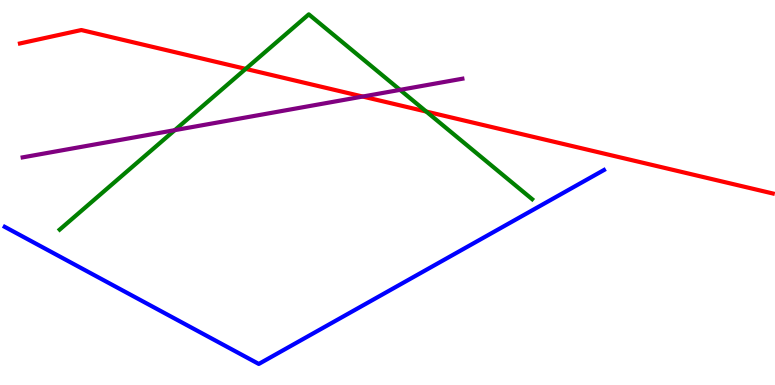[{'lines': ['blue', 'red'], 'intersections': []}, {'lines': ['green', 'red'], 'intersections': [{'x': 3.17, 'y': 8.21}, {'x': 5.5, 'y': 7.1}]}, {'lines': ['purple', 'red'], 'intersections': [{'x': 4.68, 'y': 7.49}]}, {'lines': ['blue', 'green'], 'intersections': []}, {'lines': ['blue', 'purple'], 'intersections': []}, {'lines': ['green', 'purple'], 'intersections': [{'x': 2.26, 'y': 6.62}, {'x': 5.16, 'y': 7.67}]}]